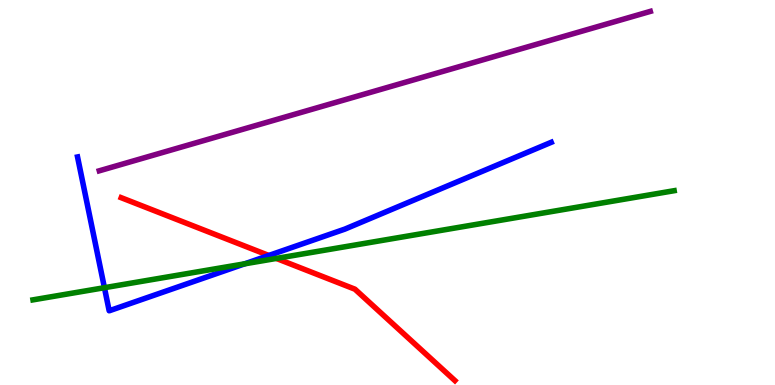[{'lines': ['blue', 'red'], 'intersections': [{'x': 3.47, 'y': 3.36}]}, {'lines': ['green', 'red'], 'intersections': [{'x': 3.57, 'y': 3.29}]}, {'lines': ['purple', 'red'], 'intersections': []}, {'lines': ['blue', 'green'], 'intersections': [{'x': 1.35, 'y': 2.53}, {'x': 3.16, 'y': 3.15}]}, {'lines': ['blue', 'purple'], 'intersections': []}, {'lines': ['green', 'purple'], 'intersections': []}]